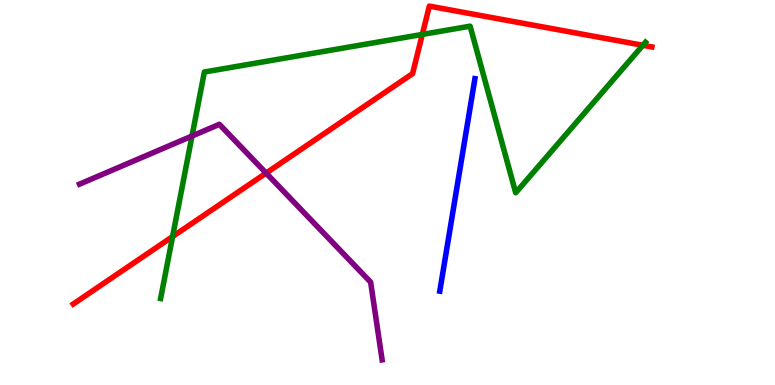[{'lines': ['blue', 'red'], 'intersections': []}, {'lines': ['green', 'red'], 'intersections': [{'x': 2.23, 'y': 3.86}, {'x': 5.45, 'y': 9.11}, {'x': 8.3, 'y': 8.82}]}, {'lines': ['purple', 'red'], 'intersections': [{'x': 3.43, 'y': 5.5}]}, {'lines': ['blue', 'green'], 'intersections': []}, {'lines': ['blue', 'purple'], 'intersections': []}, {'lines': ['green', 'purple'], 'intersections': [{'x': 2.48, 'y': 6.47}]}]